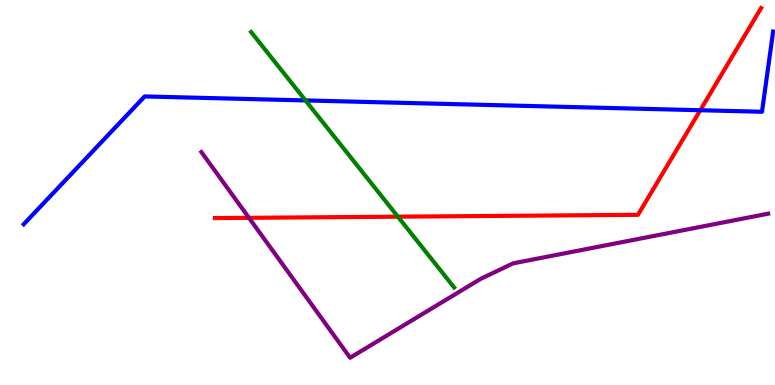[{'lines': ['blue', 'red'], 'intersections': [{'x': 9.04, 'y': 7.14}]}, {'lines': ['green', 'red'], 'intersections': [{'x': 5.13, 'y': 4.37}]}, {'lines': ['purple', 'red'], 'intersections': [{'x': 3.21, 'y': 4.34}]}, {'lines': ['blue', 'green'], 'intersections': [{'x': 3.94, 'y': 7.39}]}, {'lines': ['blue', 'purple'], 'intersections': []}, {'lines': ['green', 'purple'], 'intersections': []}]